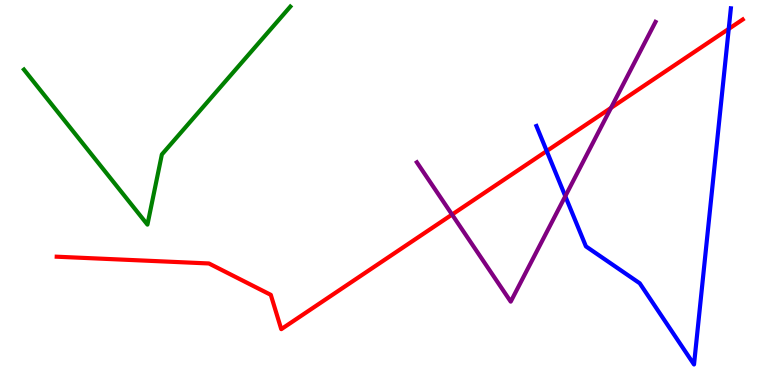[{'lines': ['blue', 'red'], 'intersections': [{'x': 7.05, 'y': 6.08}, {'x': 9.4, 'y': 9.25}]}, {'lines': ['green', 'red'], 'intersections': []}, {'lines': ['purple', 'red'], 'intersections': [{'x': 5.83, 'y': 4.43}, {'x': 7.88, 'y': 7.2}]}, {'lines': ['blue', 'green'], 'intersections': []}, {'lines': ['blue', 'purple'], 'intersections': [{'x': 7.29, 'y': 4.9}]}, {'lines': ['green', 'purple'], 'intersections': []}]